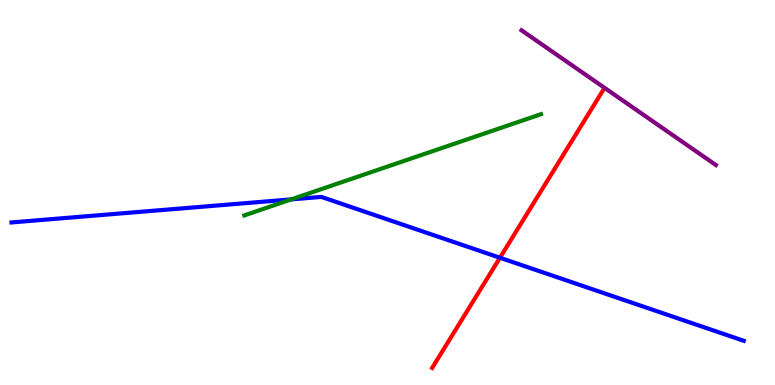[{'lines': ['blue', 'red'], 'intersections': [{'x': 6.45, 'y': 3.31}]}, {'lines': ['green', 'red'], 'intersections': []}, {'lines': ['purple', 'red'], 'intersections': []}, {'lines': ['blue', 'green'], 'intersections': [{'x': 3.76, 'y': 4.82}]}, {'lines': ['blue', 'purple'], 'intersections': []}, {'lines': ['green', 'purple'], 'intersections': []}]